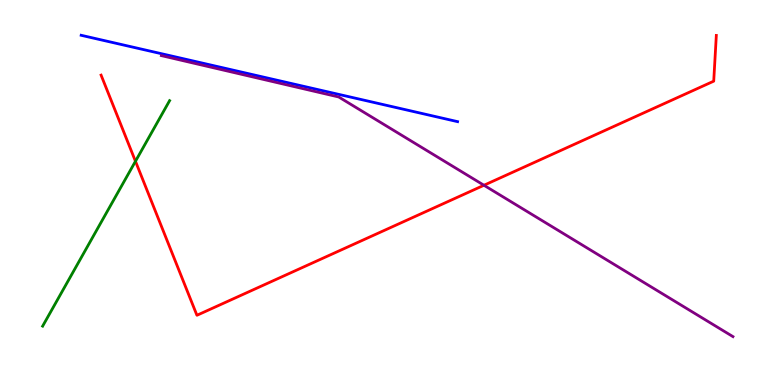[{'lines': ['blue', 'red'], 'intersections': []}, {'lines': ['green', 'red'], 'intersections': [{'x': 1.75, 'y': 5.81}]}, {'lines': ['purple', 'red'], 'intersections': [{'x': 6.24, 'y': 5.19}]}, {'lines': ['blue', 'green'], 'intersections': []}, {'lines': ['blue', 'purple'], 'intersections': []}, {'lines': ['green', 'purple'], 'intersections': []}]